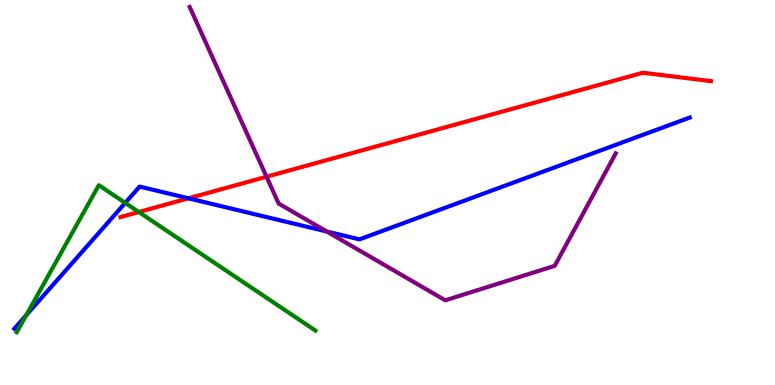[{'lines': ['blue', 'red'], 'intersections': [{'x': 2.43, 'y': 4.85}]}, {'lines': ['green', 'red'], 'intersections': [{'x': 1.79, 'y': 4.49}]}, {'lines': ['purple', 'red'], 'intersections': [{'x': 3.44, 'y': 5.41}]}, {'lines': ['blue', 'green'], 'intersections': [{'x': 0.338, 'y': 1.81}, {'x': 1.62, 'y': 4.73}]}, {'lines': ['blue', 'purple'], 'intersections': [{'x': 4.22, 'y': 3.99}]}, {'lines': ['green', 'purple'], 'intersections': []}]